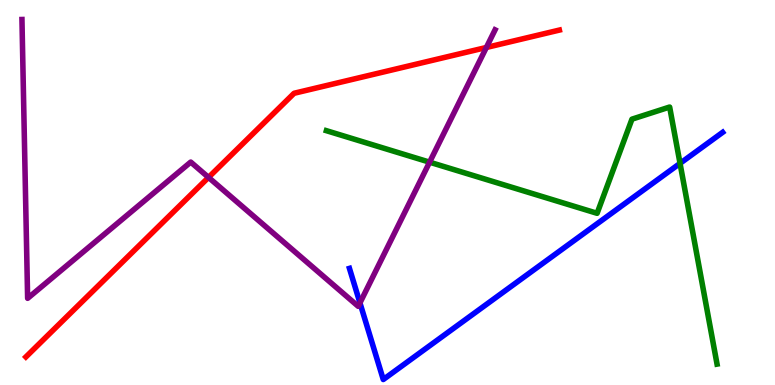[{'lines': ['blue', 'red'], 'intersections': []}, {'lines': ['green', 'red'], 'intersections': []}, {'lines': ['purple', 'red'], 'intersections': [{'x': 2.69, 'y': 5.39}, {'x': 6.28, 'y': 8.77}]}, {'lines': ['blue', 'green'], 'intersections': [{'x': 8.77, 'y': 5.76}]}, {'lines': ['blue', 'purple'], 'intersections': [{'x': 4.64, 'y': 2.13}]}, {'lines': ['green', 'purple'], 'intersections': [{'x': 5.54, 'y': 5.79}]}]